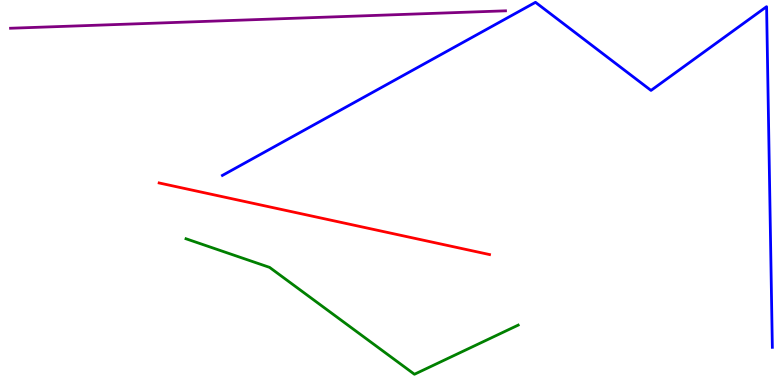[{'lines': ['blue', 'red'], 'intersections': []}, {'lines': ['green', 'red'], 'intersections': []}, {'lines': ['purple', 'red'], 'intersections': []}, {'lines': ['blue', 'green'], 'intersections': []}, {'lines': ['blue', 'purple'], 'intersections': []}, {'lines': ['green', 'purple'], 'intersections': []}]